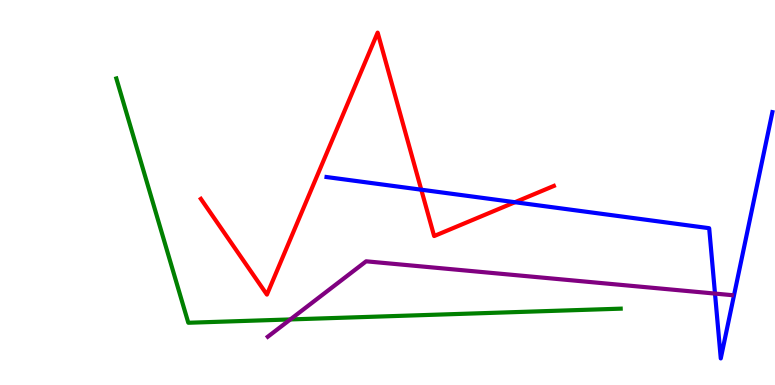[{'lines': ['blue', 'red'], 'intersections': [{'x': 5.44, 'y': 5.07}, {'x': 6.64, 'y': 4.75}]}, {'lines': ['green', 'red'], 'intersections': []}, {'lines': ['purple', 'red'], 'intersections': []}, {'lines': ['blue', 'green'], 'intersections': []}, {'lines': ['blue', 'purple'], 'intersections': [{'x': 9.23, 'y': 2.37}]}, {'lines': ['green', 'purple'], 'intersections': [{'x': 3.75, 'y': 1.7}]}]